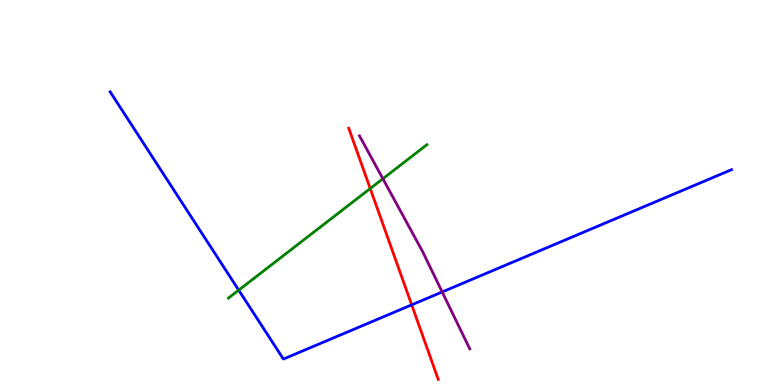[{'lines': ['blue', 'red'], 'intersections': [{'x': 5.31, 'y': 2.08}]}, {'lines': ['green', 'red'], 'intersections': [{'x': 4.78, 'y': 5.1}]}, {'lines': ['purple', 'red'], 'intersections': []}, {'lines': ['blue', 'green'], 'intersections': [{'x': 3.08, 'y': 2.46}]}, {'lines': ['blue', 'purple'], 'intersections': [{'x': 5.71, 'y': 2.42}]}, {'lines': ['green', 'purple'], 'intersections': [{'x': 4.94, 'y': 5.36}]}]